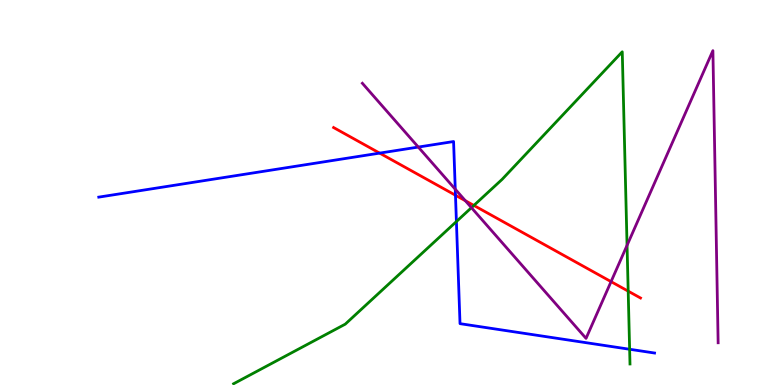[{'lines': ['blue', 'red'], 'intersections': [{'x': 4.9, 'y': 6.02}, {'x': 5.88, 'y': 4.93}]}, {'lines': ['green', 'red'], 'intersections': [{'x': 6.11, 'y': 4.66}, {'x': 8.11, 'y': 2.44}]}, {'lines': ['purple', 'red'], 'intersections': [{'x': 6.0, 'y': 4.79}, {'x': 7.88, 'y': 2.68}]}, {'lines': ['blue', 'green'], 'intersections': [{'x': 5.89, 'y': 4.25}, {'x': 8.12, 'y': 0.928}]}, {'lines': ['blue', 'purple'], 'intersections': [{'x': 5.4, 'y': 6.18}, {'x': 5.87, 'y': 5.09}]}, {'lines': ['green', 'purple'], 'intersections': [{'x': 6.08, 'y': 4.61}, {'x': 8.09, 'y': 3.63}]}]